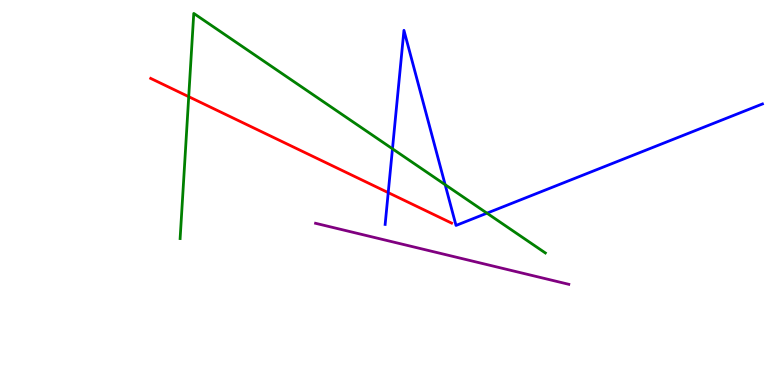[{'lines': ['blue', 'red'], 'intersections': [{'x': 5.01, 'y': 5.0}]}, {'lines': ['green', 'red'], 'intersections': [{'x': 2.44, 'y': 7.49}]}, {'lines': ['purple', 'red'], 'intersections': []}, {'lines': ['blue', 'green'], 'intersections': [{'x': 5.06, 'y': 6.14}, {'x': 5.74, 'y': 5.2}, {'x': 6.28, 'y': 4.46}]}, {'lines': ['blue', 'purple'], 'intersections': []}, {'lines': ['green', 'purple'], 'intersections': []}]